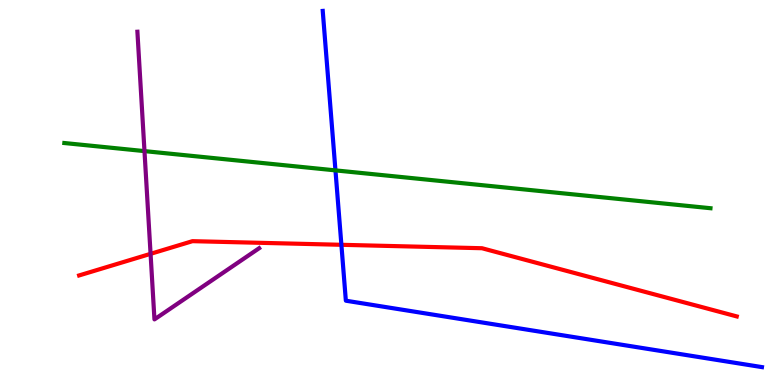[{'lines': ['blue', 'red'], 'intersections': [{'x': 4.41, 'y': 3.64}]}, {'lines': ['green', 'red'], 'intersections': []}, {'lines': ['purple', 'red'], 'intersections': [{'x': 1.94, 'y': 3.41}]}, {'lines': ['blue', 'green'], 'intersections': [{'x': 4.33, 'y': 5.57}]}, {'lines': ['blue', 'purple'], 'intersections': []}, {'lines': ['green', 'purple'], 'intersections': [{'x': 1.86, 'y': 6.08}]}]